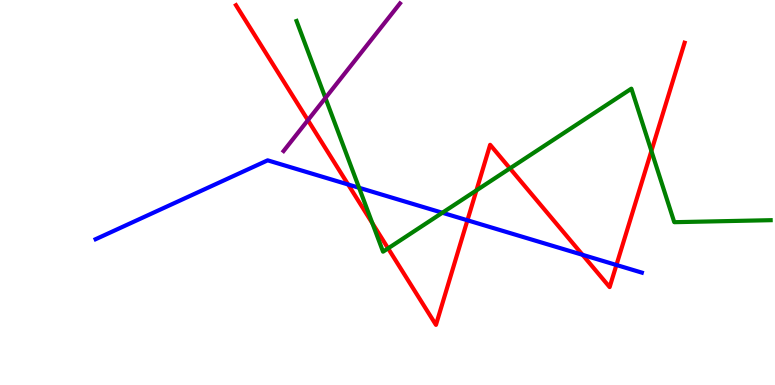[{'lines': ['blue', 'red'], 'intersections': [{'x': 4.49, 'y': 5.21}, {'x': 6.03, 'y': 4.28}, {'x': 7.52, 'y': 3.38}, {'x': 7.95, 'y': 3.12}]}, {'lines': ['green', 'red'], 'intersections': [{'x': 4.8, 'y': 4.2}, {'x': 5.01, 'y': 3.55}, {'x': 6.15, 'y': 5.05}, {'x': 6.58, 'y': 5.63}, {'x': 8.41, 'y': 6.08}]}, {'lines': ['purple', 'red'], 'intersections': [{'x': 3.97, 'y': 6.88}]}, {'lines': ['blue', 'green'], 'intersections': [{'x': 4.63, 'y': 5.12}, {'x': 5.71, 'y': 4.47}]}, {'lines': ['blue', 'purple'], 'intersections': []}, {'lines': ['green', 'purple'], 'intersections': [{'x': 4.2, 'y': 7.46}]}]